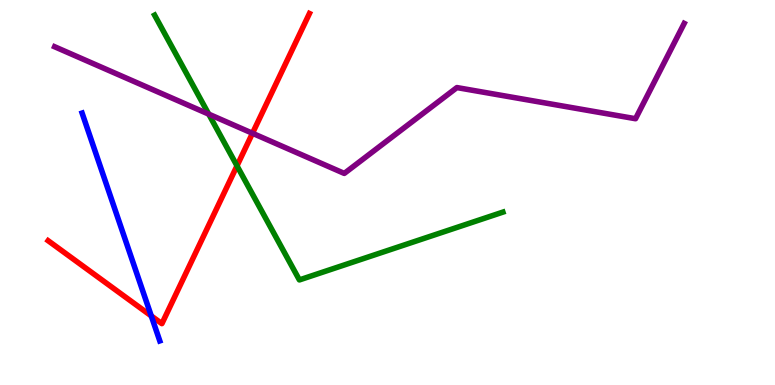[{'lines': ['blue', 'red'], 'intersections': [{'x': 1.95, 'y': 1.79}]}, {'lines': ['green', 'red'], 'intersections': [{'x': 3.06, 'y': 5.69}]}, {'lines': ['purple', 'red'], 'intersections': [{'x': 3.26, 'y': 6.54}]}, {'lines': ['blue', 'green'], 'intersections': []}, {'lines': ['blue', 'purple'], 'intersections': []}, {'lines': ['green', 'purple'], 'intersections': [{'x': 2.69, 'y': 7.04}]}]